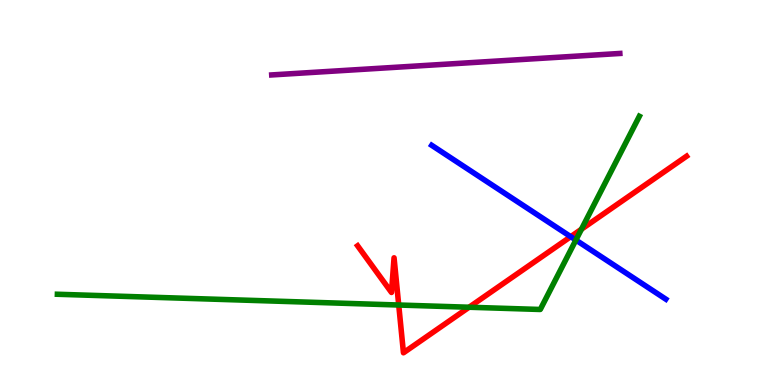[{'lines': ['blue', 'red'], 'intersections': [{'x': 7.36, 'y': 3.85}]}, {'lines': ['green', 'red'], 'intersections': [{'x': 5.14, 'y': 2.08}, {'x': 6.05, 'y': 2.02}, {'x': 7.5, 'y': 4.05}]}, {'lines': ['purple', 'red'], 'intersections': []}, {'lines': ['blue', 'green'], 'intersections': [{'x': 7.43, 'y': 3.76}]}, {'lines': ['blue', 'purple'], 'intersections': []}, {'lines': ['green', 'purple'], 'intersections': []}]